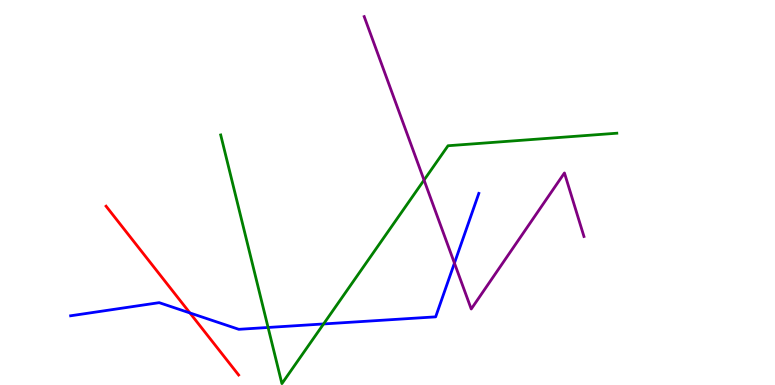[{'lines': ['blue', 'red'], 'intersections': [{'x': 2.45, 'y': 1.87}]}, {'lines': ['green', 'red'], 'intersections': []}, {'lines': ['purple', 'red'], 'intersections': []}, {'lines': ['blue', 'green'], 'intersections': [{'x': 3.46, 'y': 1.49}, {'x': 4.18, 'y': 1.59}]}, {'lines': ['blue', 'purple'], 'intersections': [{'x': 5.86, 'y': 3.17}]}, {'lines': ['green', 'purple'], 'intersections': [{'x': 5.47, 'y': 5.32}]}]